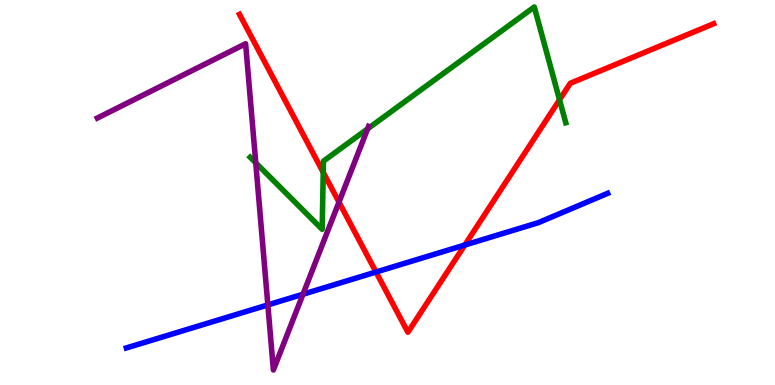[{'lines': ['blue', 'red'], 'intersections': [{'x': 4.85, 'y': 2.93}, {'x': 6.0, 'y': 3.64}]}, {'lines': ['green', 'red'], 'intersections': [{'x': 4.17, 'y': 5.52}, {'x': 7.22, 'y': 7.41}]}, {'lines': ['purple', 'red'], 'intersections': [{'x': 4.37, 'y': 4.75}]}, {'lines': ['blue', 'green'], 'intersections': []}, {'lines': ['blue', 'purple'], 'intersections': [{'x': 3.46, 'y': 2.08}, {'x': 3.91, 'y': 2.36}]}, {'lines': ['green', 'purple'], 'intersections': [{'x': 3.3, 'y': 5.77}, {'x': 4.74, 'y': 6.65}]}]